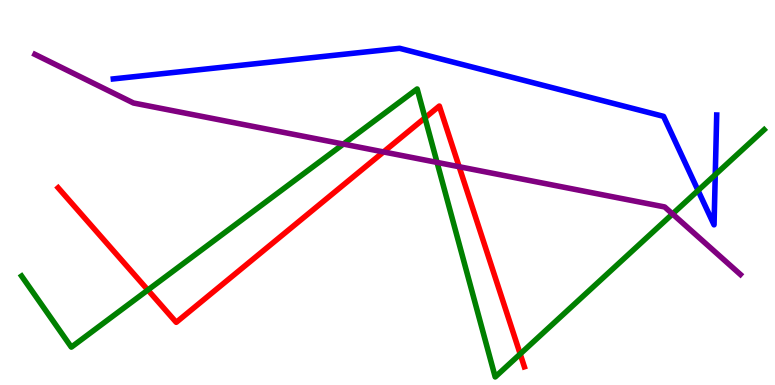[{'lines': ['blue', 'red'], 'intersections': []}, {'lines': ['green', 'red'], 'intersections': [{'x': 1.91, 'y': 2.47}, {'x': 5.48, 'y': 6.94}, {'x': 6.71, 'y': 0.806}]}, {'lines': ['purple', 'red'], 'intersections': [{'x': 4.95, 'y': 6.05}, {'x': 5.92, 'y': 5.67}]}, {'lines': ['blue', 'green'], 'intersections': [{'x': 9.01, 'y': 5.05}, {'x': 9.23, 'y': 5.46}]}, {'lines': ['blue', 'purple'], 'intersections': []}, {'lines': ['green', 'purple'], 'intersections': [{'x': 4.43, 'y': 6.26}, {'x': 5.64, 'y': 5.78}, {'x': 8.68, 'y': 4.44}]}]